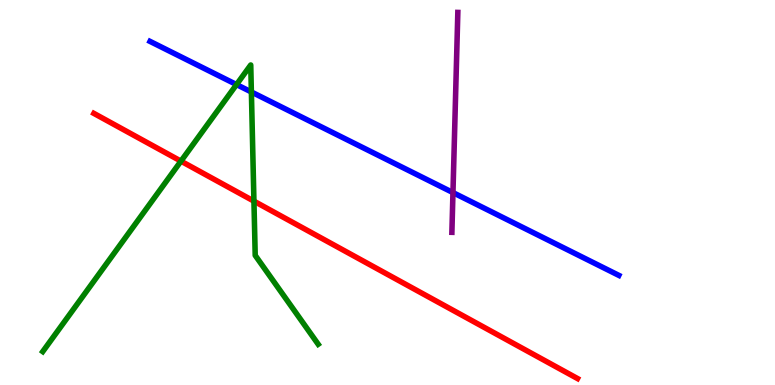[{'lines': ['blue', 'red'], 'intersections': []}, {'lines': ['green', 'red'], 'intersections': [{'x': 2.33, 'y': 5.81}, {'x': 3.28, 'y': 4.78}]}, {'lines': ['purple', 'red'], 'intersections': []}, {'lines': ['blue', 'green'], 'intersections': [{'x': 3.05, 'y': 7.8}, {'x': 3.24, 'y': 7.61}]}, {'lines': ['blue', 'purple'], 'intersections': [{'x': 5.84, 'y': 5.0}]}, {'lines': ['green', 'purple'], 'intersections': []}]